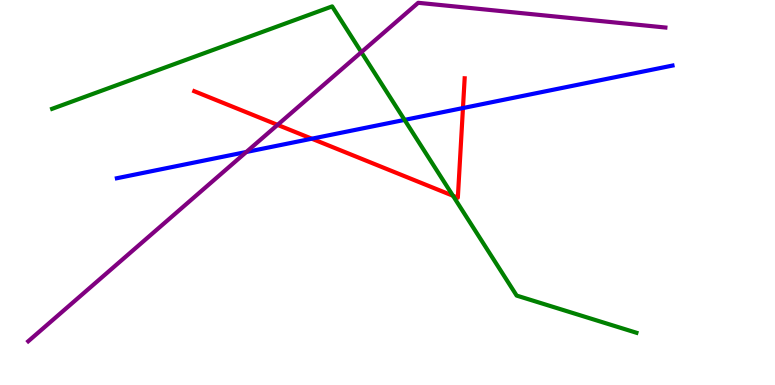[{'lines': ['blue', 'red'], 'intersections': [{'x': 4.02, 'y': 6.4}, {'x': 5.97, 'y': 7.19}]}, {'lines': ['green', 'red'], 'intersections': [{'x': 5.84, 'y': 4.92}]}, {'lines': ['purple', 'red'], 'intersections': [{'x': 3.58, 'y': 6.76}]}, {'lines': ['blue', 'green'], 'intersections': [{'x': 5.22, 'y': 6.89}]}, {'lines': ['blue', 'purple'], 'intersections': [{'x': 3.18, 'y': 6.05}]}, {'lines': ['green', 'purple'], 'intersections': [{'x': 4.66, 'y': 8.65}]}]